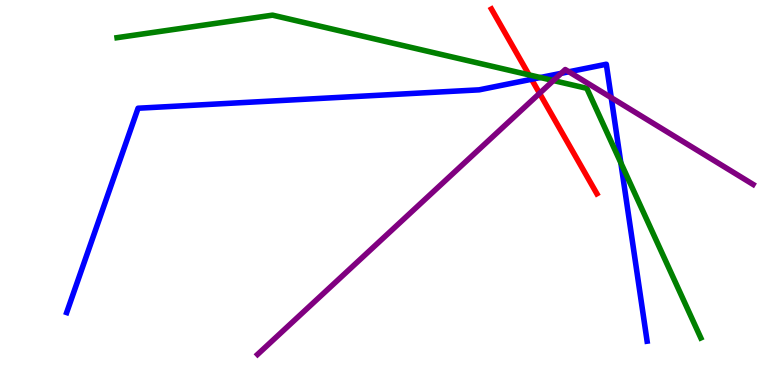[{'lines': ['blue', 'red'], 'intersections': [{'x': 6.86, 'y': 7.94}]}, {'lines': ['green', 'red'], 'intersections': [{'x': 6.83, 'y': 8.06}]}, {'lines': ['purple', 'red'], 'intersections': [{'x': 6.96, 'y': 7.58}]}, {'lines': ['blue', 'green'], 'intersections': [{'x': 6.97, 'y': 7.99}, {'x': 8.01, 'y': 5.77}]}, {'lines': ['blue', 'purple'], 'intersections': [{'x': 7.24, 'y': 8.1}, {'x': 7.34, 'y': 8.14}, {'x': 7.89, 'y': 7.46}]}, {'lines': ['green', 'purple'], 'intersections': [{'x': 7.14, 'y': 7.91}]}]